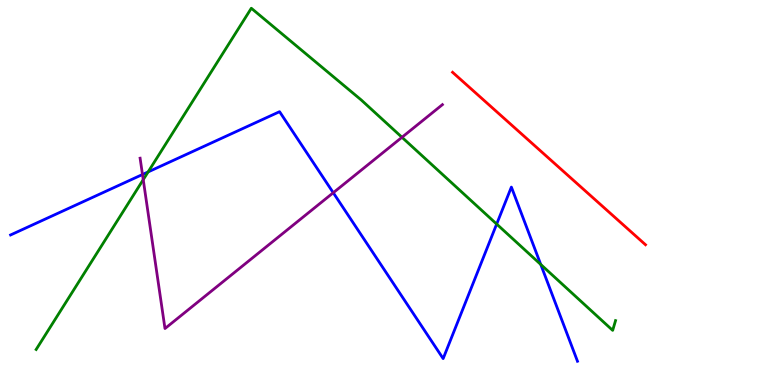[{'lines': ['blue', 'red'], 'intersections': []}, {'lines': ['green', 'red'], 'intersections': []}, {'lines': ['purple', 'red'], 'intersections': []}, {'lines': ['blue', 'green'], 'intersections': [{'x': 1.91, 'y': 5.53}, {'x': 6.41, 'y': 4.18}, {'x': 6.98, 'y': 3.13}]}, {'lines': ['blue', 'purple'], 'intersections': [{'x': 1.84, 'y': 5.47}, {'x': 4.3, 'y': 4.99}]}, {'lines': ['green', 'purple'], 'intersections': [{'x': 1.85, 'y': 5.33}, {'x': 5.19, 'y': 6.43}]}]